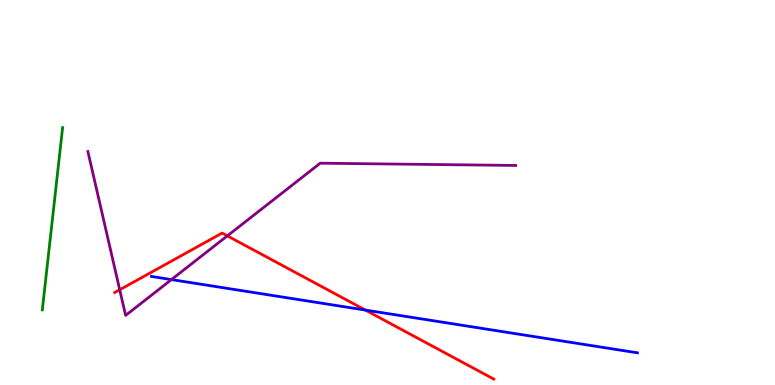[{'lines': ['blue', 'red'], 'intersections': [{'x': 4.71, 'y': 1.95}]}, {'lines': ['green', 'red'], 'intersections': []}, {'lines': ['purple', 'red'], 'intersections': [{'x': 1.54, 'y': 2.47}, {'x': 2.93, 'y': 3.87}]}, {'lines': ['blue', 'green'], 'intersections': []}, {'lines': ['blue', 'purple'], 'intersections': [{'x': 2.21, 'y': 2.74}]}, {'lines': ['green', 'purple'], 'intersections': []}]